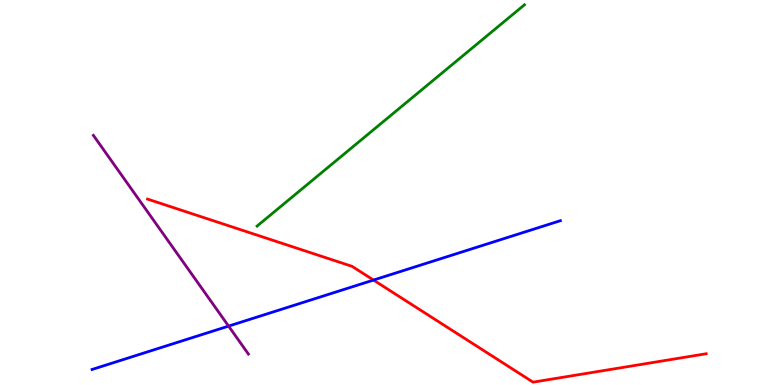[{'lines': ['blue', 'red'], 'intersections': [{'x': 4.82, 'y': 2.73}]}, {'lines': ['green', 'red'], 'intersections': []}, {'lines': ['purple', 'red'], 'intersections': []}, {'lines': ['blue', 'green'], 'intersections': []}, {'lines': ['blue', 'purple'], 'intersections': [{'x': 2.95, 'y': 1.53}]}, {'lines': ['green', 'purple'], 'intersections': []}]